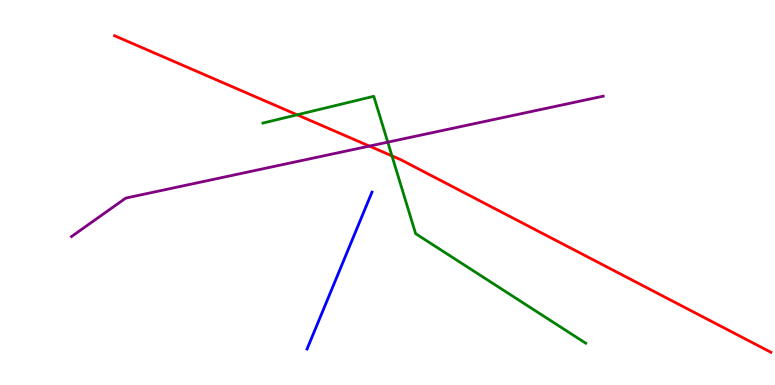[{'lines': ['blue', 'red'], 'intersections': []}, {'lines': ['green', 'red'], 'intersections': [{'x': 3.83, 'y': 7.02}, {'x': 5.06, 'y': 5.95}]}, {'lines': ['purple', 'red'], 'intersections': [{'x': 4.77, 'y': 6.21}]}, {'lines': ['blue', 'green'], 'intersections': []}, {'lines': ['blue', 'purple'], 'intersections': []}, {'lines': ['green', 'purple'], 'intersections': [{'x': 5.0, 'y': 6.31}]}]